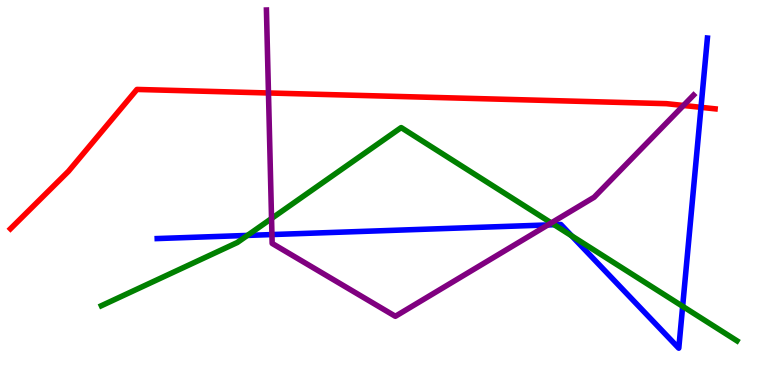[{'lines': ['blue', 'red'], 'intersections': [{'x': 9.05, 'y': 7.21}]}, {'lines': ['green', 'red'], 'intersections': []}, {'lines': ['purple', 'red'], 'intersections': [{'x': 3.46, 'y': 7.59}, {'x': 8.82, 'y': 7.26}]}, {'lines': ['blue', 'green'], 'intersections': [{'x': 3.19, 'y': 3.89}, {'x': 7.15, 'y': 4.16}, {'x': 7.38, 'y': 3.87}, {'x': 8.81, 'y': 2.04}]}, {'lines': ['blue', 'purple'], 'intersections': [{'x': 3.51, 'y': 3.91}, {'x': 7.07, 'y': 4.16}]}, {'lines': ['green', 'purple'], 'intersections': [{'x': 3.5, 'y': 4.32}, {'x': 7.11, 'y': 4.21}]}]